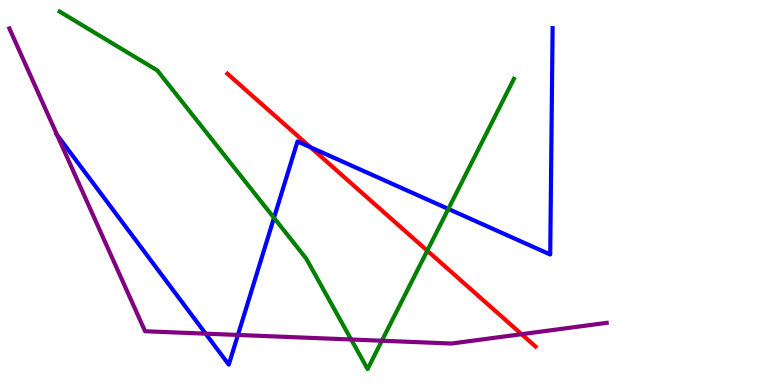[{'lines': ['blue', 'red'], 'intersections': [{'x': 4.01, 'y': 6.18}]}, {'lines': ['green', 'red'], 'intersections': [{'x': 5.51, 'y': 3.49}]}, {'lines': ['purple', 'red'], 'intersections': [{'x': 6.73, 'y': 1.32}]}, {'lines': ['blue', 'green'], 'intersections': [{'x': 3.54, 'y': 4.34}, {'x': 5.78, 'y': 4.57}]}, {'lines': ['blue', 'purple'], 'intersections': [{'x': 0.737, 'y': 6.49}, {'x': 2.65, 'y': 1.33}, {'x': 3.07, 'y': 1.3}]}, {'lines': ['green', 'purple'], 'intersections': [{'x': 4.53, 'y': 1.18}, {'x': 4.93, 'y': 1.15}]}]